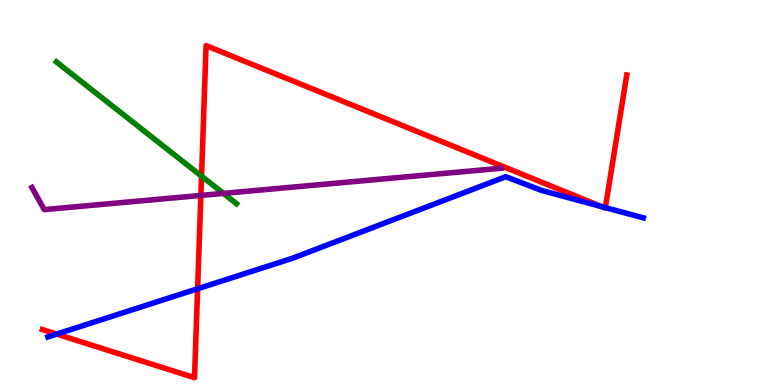[{'lines': ['blue', 'red'], 'intersections': [{'x': 0.732, 'y': 1.32}, {'x': 2.55, 'y': 2.5}, {'x': 7.76, 'y': 4.63}, {'x': 7.81, 'y': 4.61}]}, {'lines': ['green', 'red'], 'intersections': [{'x': 2.6, 'y': 5.42}]}, {'lines': ['purple', 'red'], 'intersections': [{'x': 2.59, 'y': 4.92}]}, {'lines': ['blue', 'green'], 'intersections': []}, {'lines': ['blue', 'purple'], 'intersections': []}, {'lines': ['green', 'purple'], 'intersections': [{'x': 2.88, 'y': 4.98}]}]